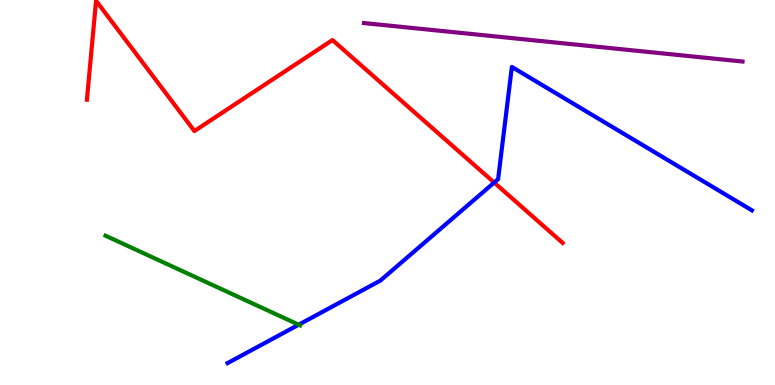[{'lines': ['blue', 'red'], 'intersections': [{'x': 6.38, 'y': 5.26}]}, {'lines': ['green', 'red'], 'intersections': []}, {'lines': ['purple', 'red'], 'intersections': []}, {'lines': ['blue', 'green'], 'intersections': [{'x': 3.85, 'y': 1.57}]}, {'lines': ['blue', 'purple'], 'intersections': []}, {'lines': ['green', 'purple'], 'intersections': []}]